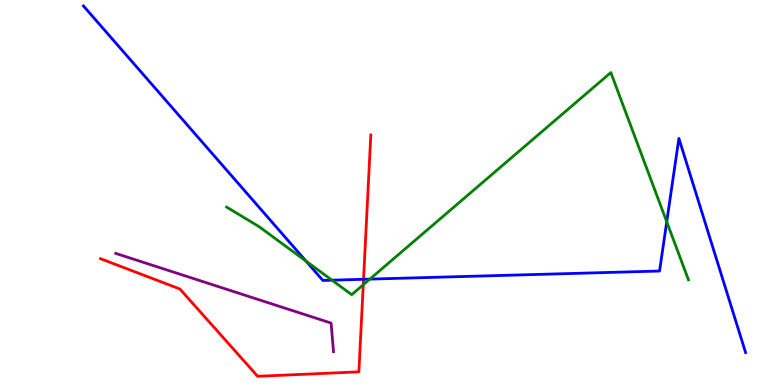[{'lines': ['blue', 'red'], 'intersections': [{'x': 4.69, 'y': 2.75}]}, {'lines': ['green', 'red'], 'intersections': [{'x': 4.69, 'y': 2.6}]}, {'lines': ['purple', 'red'], 'intersections': []}, {'lines': ['blue', 'green'], 'intersections': [{'x': 3.95, 'y': 3.22}, {'x': 4.28, 'y': 2.72}, {'x': 4.77, 'y': 2.75}, {'x': 8.6, 'y': 4.24}]}, {'lines': ['blue', 'purple'], 'intersections': []}, {'lines': ['green', 'purple'], 'intersections': []}]